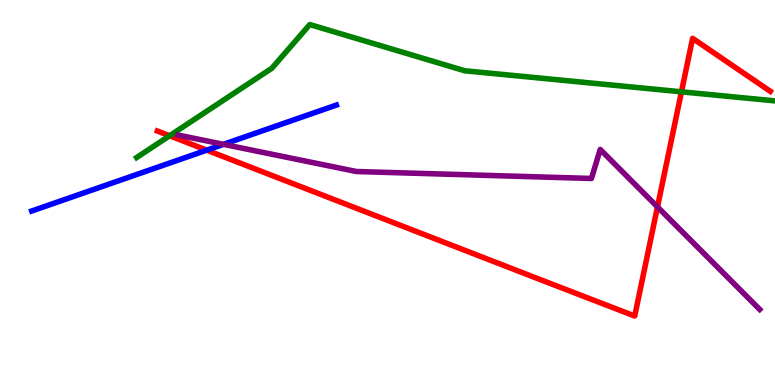[{'lines': ['blue', 'red'], 'intersections': [{'x': 2.67, 'y': 6.1}]}, {'lines': ['green', 'red'], 'intersections': [{'x': 2.19, 'y': 6.47}, {'x': 8.79, 'y': 7.62}]}, {'lines': ['purple', 'red'], 'intersections': [{'x': 8.48, 'y': 4.63}]}, {'lines': ['blue', 'green'], 'intersections': []}, {'lines': ['blue', 'purple'], 'intersections': [{'x': 2.88, 'y': 6.25}]}, {'lines': ['green', 'purple'], 'intersections': []}]